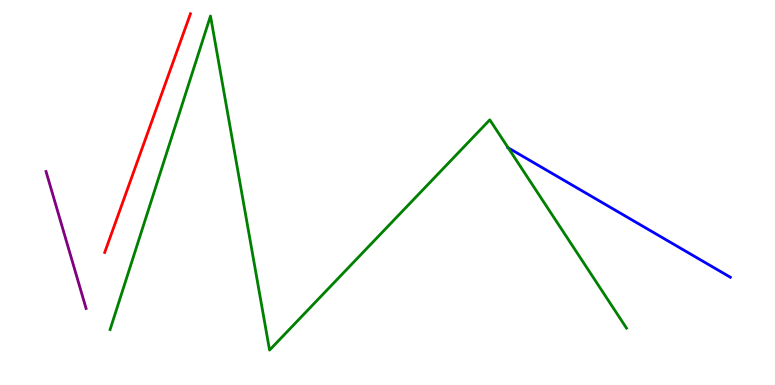[{'lines': ['blue', 'red'], 'intersections': []}, {'lines': ['green', 'red'], 'intersections': []}, {'lines': ['purple', 'red'], 'intersections': []}, {'lines': ['blue', 'green'], 'intersections': [{'x': 6.56, 'y': 6.16}]}, {'lines': ['blue', 'purple'], 'intersections': []}, {'lines': ['green', 'purple'], 'intersections': []}]